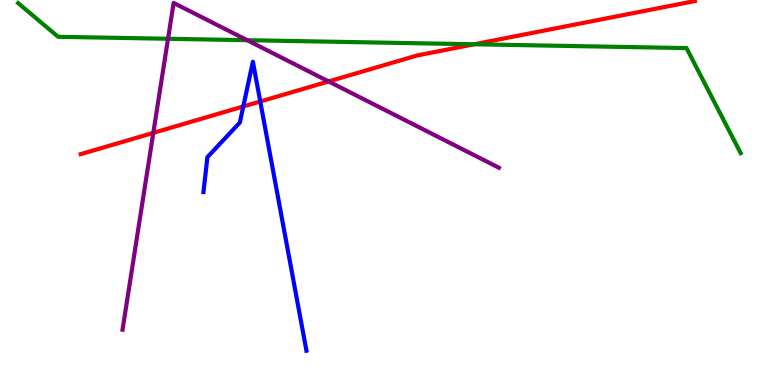[{'lines': ['blue', 'red'], 'intersections': [{'x': 3.14, 'y': 7.23}, {'x': 3.36, 'y': 7.36}]}, {'lines': ['green', 'red'], 'intersections': [{'x': 6.12, 'y': 8.85}]}, {'lines': ['purple', 'red'], 'intersections': [{'x': 1.98, 'y': 6.55}, {'x': 4.24, 'y': 7.88}]}, {'lines': ['blue', 'green'], 'intersections': []}, {'lines': ['blue', 'purple'], 'intersections': []}, {'lines': ['green', 'purple'], 'intersections': [{'x': 2.17, 'y': 8.99}, {'x': 3.19, 'y': 8.96}]}]